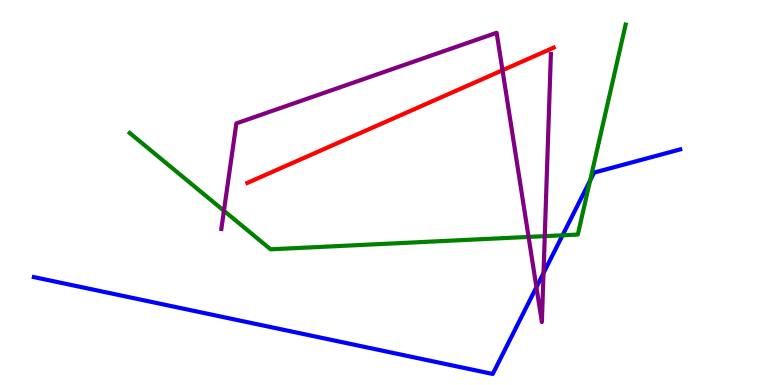[{'lines': ['blue', 'red'], 'intersections': []}, {'lines': ['green', 'red'], 'intersections': []}, {'lines': ['purple', 'red'], 'intersections': [{'x': 6.48, 'y': 8.18}]}, {'lines': ['blue', 'green'], 'intersections': [{'x': 7.26, 'y': 3.89}, {'x': 7.61, 'y': 5.31}]}, {'lines': ['blue', 'purple'], 'intersections': [{'x': 6.92, 'y': 2.54}, {'x': 7.01, 'y': 2.91}]}, {'lines': ['green', 'purple'], 'intersections': [{'x': 2.89, 'y': 4.53}, {'x': 6.82, 'y': 3.85}, {'x': 7.03, 'y': 3.87}]}]